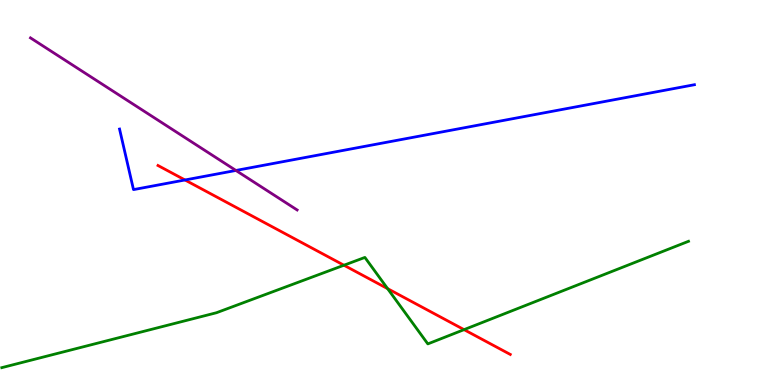[{'lines': ['blue', 'red'], 'intersections': [{'x': 2.39, 'y': 5.33}]}, {'lines': ['green', 'red'], 'intersections': [{'x': 4.44, 'y': 3.11}, {'x': 5.0, 'y': 2.5}, {'x': 5.99, 'y': 1.44}]}, {'lines': ['purple', 'red'], 'intersections': []}, {'lines': ['blue', 'green'], 'intersections': []}, {'lines': ['blue', 'purple'], 'intersections': [{'x': 3.04, 'y': 5.57}]}, {'lines': ['green', 'purple'], 'intersections': []}]